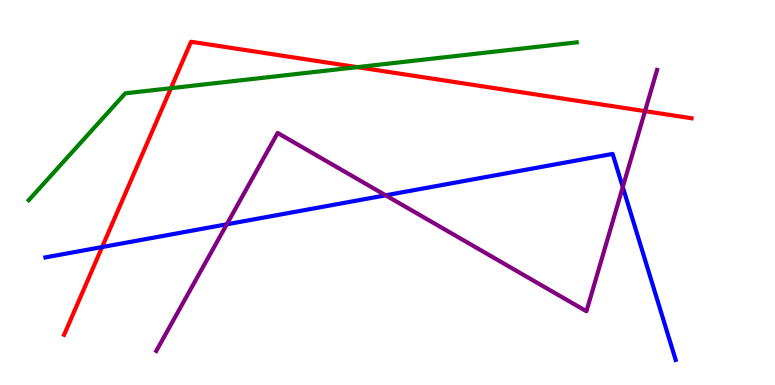[{'lines': ['blue', 'red'], 'intersections': [{'x': 1.32, 'y': 3.58}]}, {'lines': ['green', 'red'], 'intersections': [{'x': 2.21, 'y': 7.71}, {'x': 4.61, 'y': 8.26}]}, {'lines': ['purple', 'red'], 'intersections': [{'x': 8.32, 'y': 7.11}]}, {'lines': ['blue', 'green'], 'intersections': []}, {'lines': ['blue', 'purple'], 'intersections': [{'x': 2.93, 'y': 4.17}, {'x': 4.98, 'y': 4.93}, {'x': 8.04, 'y': 5.14}]}, {'lines': ['green', 'purple'], 'intersections': []}]